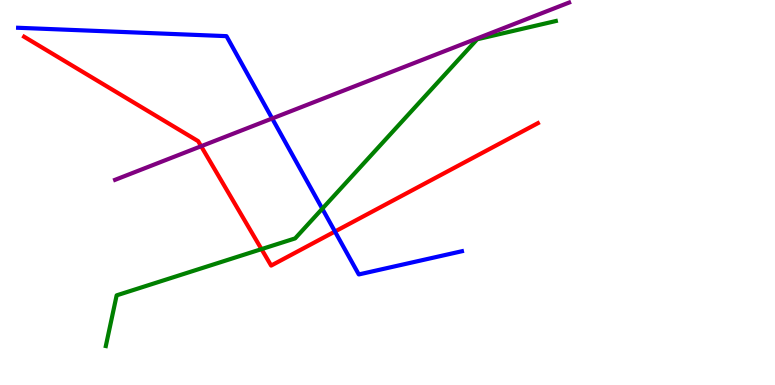[{'lines': ['blue', 'red'], 'intersections': [{'x': 4.32, 'y': 3.99}]}, {'lines': ['green', 'red'], 'intersections': [{'x': 3.37, 'y': 3.53}]}, {'lines': ['purple', 'red'], 'intersections': [{'x': 2.6, 'y': 6.2}]}, {'lines': ['blue', 'green'], 'intersections': [{'x': 4.16, 'y': 4.58}]}, {'lines': ['blue', 'purple'], 'intersections': [{'x': 3.51, 'y': 6.92}]}, {'lines': ['green', 'purple'], 'intersections': []}]